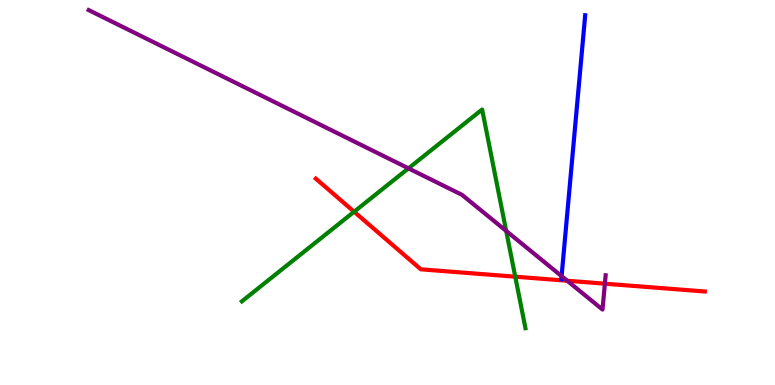[{'lines': ['blue', 'red'], 'intersections': []}, {'lines': ['green', 'red'], 'intersections': [{'x': 4.57, 'y': 4.5}, {'x': 6.65, 'y': 2.81}]}, {'lines': ['purple', 'red'], 'intersections': [{'x': 7.32, 'y': 2.71}, {'x': 7.8, 'y': 2.63}]}, {'lines': ['blue', 'green'], 'intersections': []}, {'lines': ['blue', 'purple'], 'intersections': [{'x': 7.25, 'y': 2.83}]}, {'lines': ['green', 'purple'], 'intersections': [{'x': 5.27, 'y': 5.63}, {'x': 6.53, 'y': 4.0}]}]